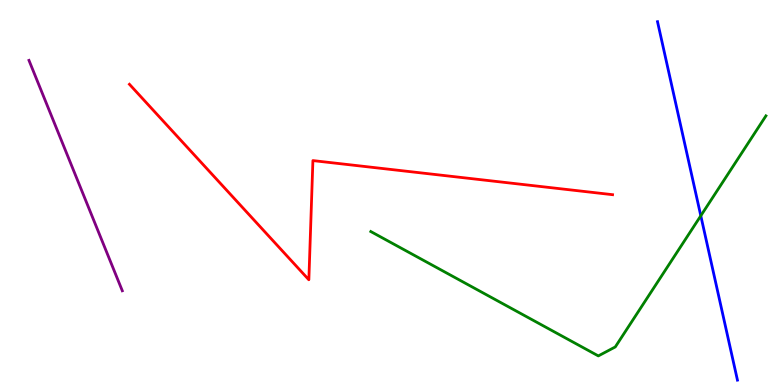[{'lines': ['blue', 'red'], 'intersections': []}, {'lines': ['green', 'red'], 'intersections': []}, {'lines': ['purple', 'red'], 'intersections': []}, {'lines': ['blue', 'green'], 'intersections': [{'x': 9.04, 'y': 4.4}]}, {'lines': ['blue', 'purple'], 'intersections': []}, {'lines': ['green', 'purple'], 'intersections': []}]